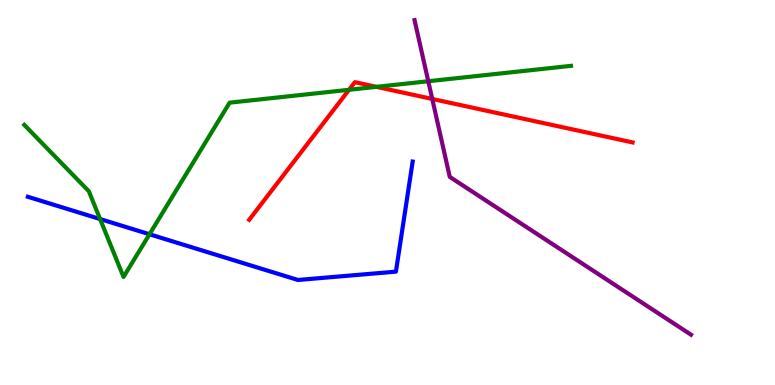[{'lines': ['blue', 'red'], 'intersections': []}, {'lines': ['green', 'red'], 'intersections': [{'x': 4.5, 'y': 7.67}, {'x': 4.86, 'y': 7.74}]}, {'lines': ['purple', 'red'], 'intersections': [{'x': 5.58, 'y': 7.43}]}, {'lines': ['blue', 'green'], 'intersections': [{'x': 1.29, 'y': 4.31}, {'x': 1.93, 'y': 3.92}]}, {'lines': ['blue', 'purple'], 'intersections': []}, {'lines': ['green', 'purple'], 'intersections': [{'x': 5.53, 'y': 7.89}]}]